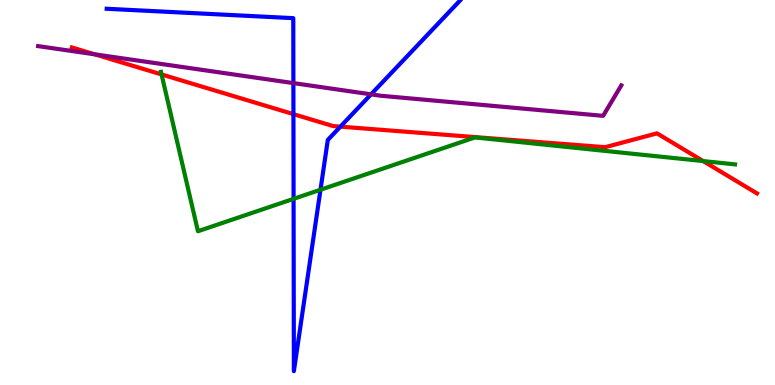[{'lines': ['blue', 'red'], 'intersections': [{'x': 3.79, 'y': 7.04}, {'x': 4.39, 'y': 6.71}]}, {'lines': ['green', 'red'], 'intersections': [{'x': 2.08, 'y': 8.07}, {'x': 9.07, 'y': 5.82}]}, {'lines': ['purple', 'red'], 'intersections': [{'x': 1.22, 'y': 8.59}]}, {'lines': ['blue', 'green'], 'intersections': [{'x': 3.79, 'y': 4.84}, {'x': 4.14, 'y': 5.07}]}, {'lines': ['blue', 'purple'], 'intersections': [{'x': 3.79, 'y': 7.84}, {'x': 4.79, 'y': 7.55}]}, {'lines': ['green', 'purple'], 'intersections': []}]